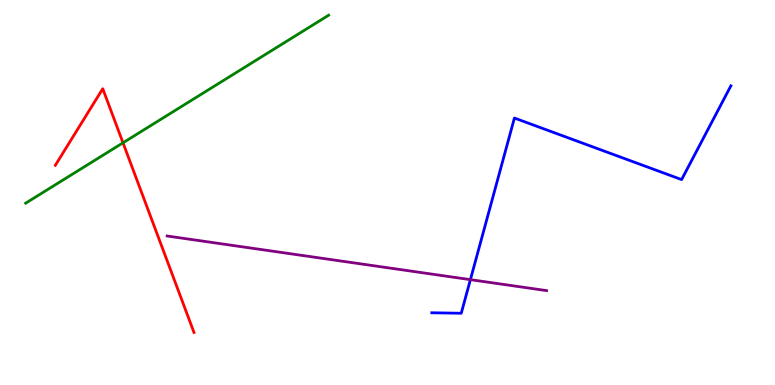[{'lines': ['blue', 'red'], 'intersections': []}, {'lines': ['green', 'red'], 'intersections': [{'x': 1.59, 'y': 6.29}]}, {'lines': ['purple', 'red'], 'intersections': []}, {'lines': ['blue', 'green'], 'intersections': []}, {'lines': ['blue', 'purple'], 'intersections': [{'x': 6.07, 'y': 2.74}]}, {'lines': ['green', 'purple'], 'intersections': []}]